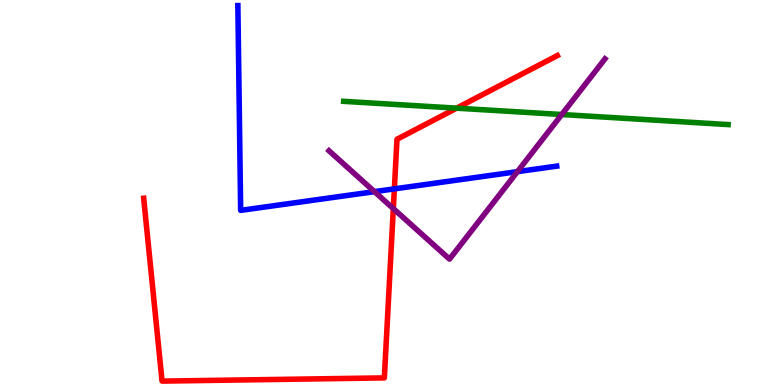[{'lines': ['blue', 'red'], 'intersections': [{'x': 5.09, 'y': 5.09}]}, {'lines': ['green', 'red'], 'intersections': [{'x': 5.89, 'y': 7.19}]}, {'lines': ['purple', 'red'], 'intersections': [{'x': 5.08, 'y': 4.58}]}, {'lines': ['blue', 'green'], 'intersections': []}, {'lines': ['blue', 'purple'], 'intersections': [{'x': 4.83, 'y': 5.02}, {'x': 6.68, 'y': 5.54}]}, {'lines': ['green', 'purple'], 'intersections': [{'x': 7.25, 'y': 7.03}]}]